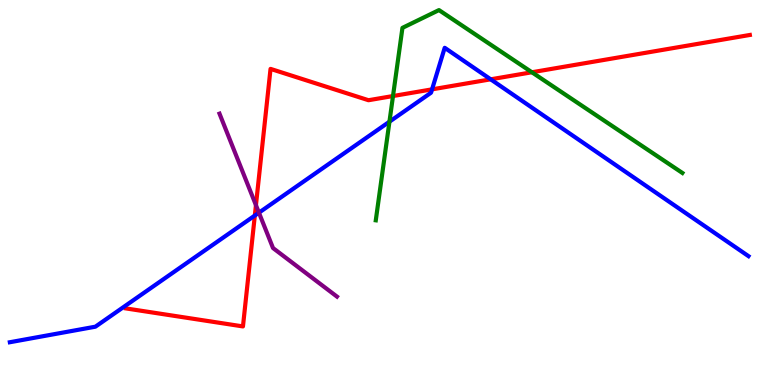[{'lines': ['blue', 'red'], 'intersections': [{'x': 3.29, 'y': 4.4}, {'x': 5.58, 'y': 7.68}, {'x': 6.33, 'y': 7.94}]}, {'lines': ['green', 'red'], 'intersections': [{'x': 5.07, 'y': 7.51}, {'x': 6.86, 'y': 8.12}]}, {'lines': ['purple', 'red'], 'intersections': [{'x': 3.3, 'y': 4.67}]}, {'lines': ['blue', 'green'], 'intersections': [{'x': 5.03, 'y': 6.84}]}, {'lines': ['blue', 'purple'], 'intersections': [{'x': 3.34, 'y': 4.48}]}, {'lines': ['green', 'purple'], 'intersections': []}]